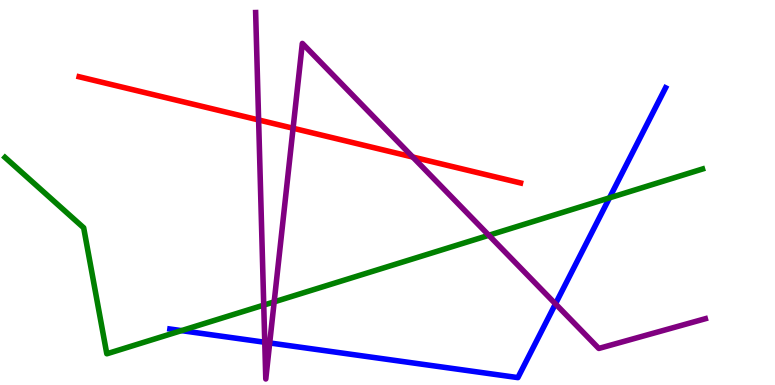[{'lines': ['blue', 'red'], 'intersections': []}, {'lines': ['green', 'red'], 'intersections': []}, {'lines': ['purple', 'red'], 'intersections': [{'x': 3.34, 'y': 6.88}, {'x': 3.78, 'y': 6.67}, {'x': 5.33, 'y': 5.92}]}, {'lines': ['blue', 'green'], 'intersections': [{'x': 2.34, 'y': 1.41}, {'x': 7.86, 'y': 4.86}]}, {'lines': ['blue', 'purple'], 'intersections': [{'x': 3.42, 'y': 1.11}, {'x': 3.48, 'y': 1.09}, {'x': 7.17, 'y': 2.11}]}, {'lines': ['green', 'purple'], 'intersections': [{'x': 3.4, 'y': 2.08}, {'x': 3.54, 'y': 2.16}, {'x': 6.31, 'y': 3.89}]}]